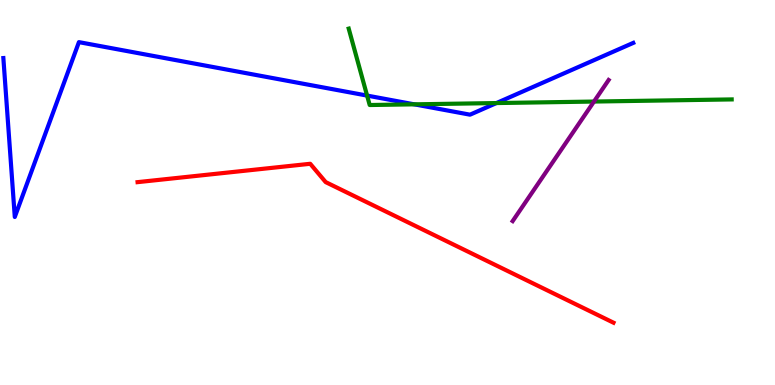[{'lines': ['blue', 'red'], 'intersections': []}, {'lines': ['green', 'red'], 'intersections': []}, {'lines': ['purple', 'red'], 'intersections': []}, {'lines': ['blue', 'green'], 'intersections': [{'x': 4.74, 'y': 7.52}, {'x': 5.35, 'y': 7.29}, {'x': 6.41, 'y': 7.32}]}, {'lines': ['blue', 'purple'], 'intersections': []}, {'lines': ['green', 'purple'], 'intersections': [{'x': 7.66, 'y': 7.36}]}]